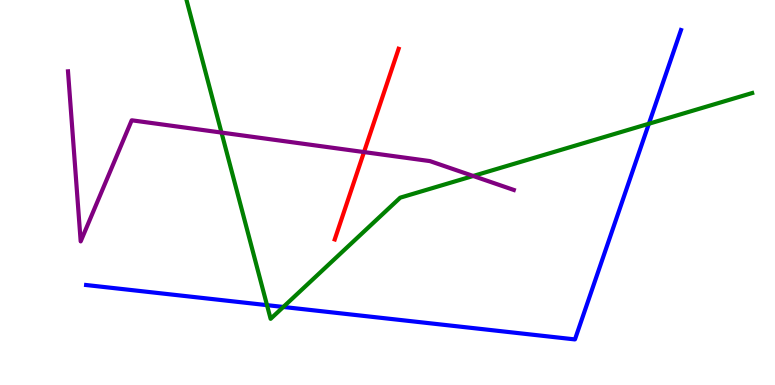[{'lines': ['blue', 'red'], 'intersections': []}, {'lines': ['green', 'red'], 'intersections': []}, {'lines': ['purple', 'red'], 'intersections': [{'x': 4.7, 'y': 6.05}]}, {'lines': ['blue', 'green'], 'intersections': [{'x': 3.45, 'y': 2.07}, {'x': 3.66, 'y': 2.03}, {'x': 8.37, 'y': 6.79}]}, {'lines': ['blue', 'purple'], 'intersections': []}, {'lines': ['green', 'purple'], 'intersections': [{'x': 2.86, 'y': 6.56}, {'x': 6.11, 'y': 5.43}]}]